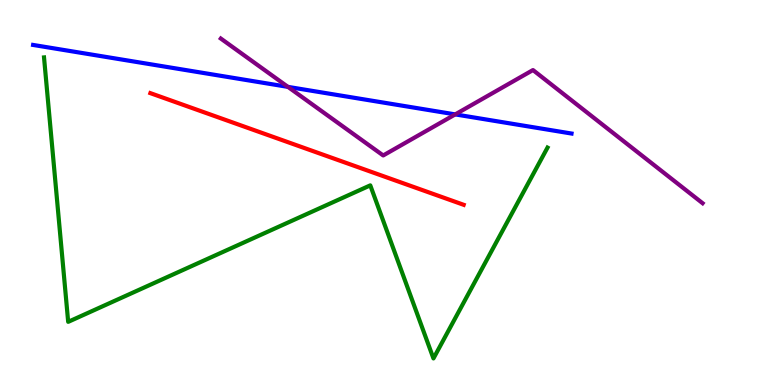[{'lines': ['blue', 'red'], 'intersections': []}, {'lines': ['green', 'red'], 'intersections': []}, {'lines': ['purple', 'red'], 'intersections': []}, {'lines': ['blue', 'green'], 'intersections': []}, {'lines': ['blue', 'purple'], 'intersections': [{'x': 3.72, 'y': 7.74}, {'x': 5.87, 'y': 7.03}]}, {'lines': ['green', 'purple'], 'intersections': []}]